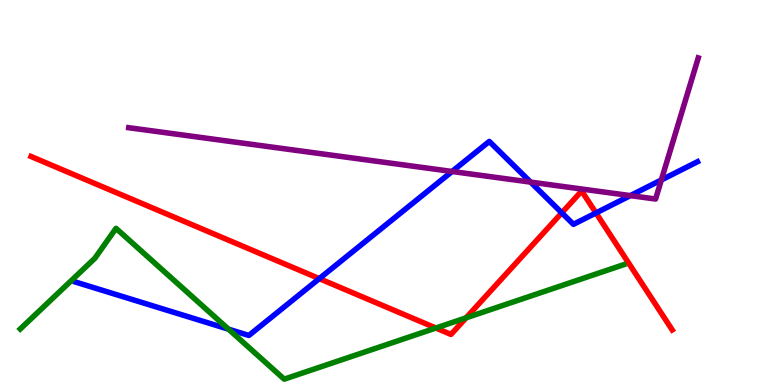[{'lines': ['blue', 'red'], 'intersections': [{'x': 4.12, 'y': 2.76}, {'x': 7.25, 'y': 4.47}, {'x': 7.69, 'y': 4.47}]}, {'lines': ['green', 'red'], 'intersections': [{'x': 5.62, 'y': 1.48}, {'x': 6.01, 'y': 1.74}]}, {'lines': ['purple', 'red'], 'intersections': []}, {'lines': ['blue', 'green'], 'intersections': [{'x': 2.95, 'y': 1.45}]}, {'lines': ['blue', 'purple'], 'intersections': [{'x': 5.83, 'y': 5.55}, {'x': 6.85, 'y': 5.27}, {'x': 8.13, 'y': 4.92}, {'x': 8.53, 'y': 5.33}]}, {'lines': ['green', 'purple'], 'intersections': []}]